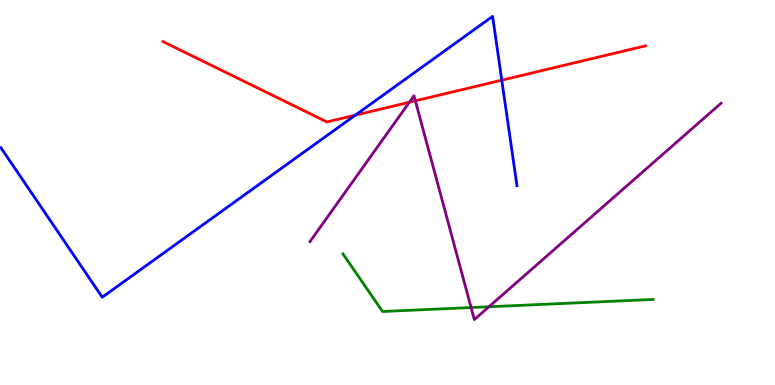[{'lines': ['blue', 'red'], 'intersections': [{'x': 4.58, 'y': 7.01}, {'x': 6.47, 'y': 7.92}]}, {'lines': ['green', 'red'], 'intersections': []}, {'lines': ['purple', 'red'], 'intersections': [{'x': 5.28, 'y': 7.34}, {'x': 5.36, 'y': 7.38}]}, {'lines': ['blue', 'green'], 'intersections': []}, {'lines': ['blue', 'purple'], 'intersections': []}, {'lines': ['green', 'purple'], 'intersections': [{'x': 6.08, 'y': 2.01}, {'x': 6.31, 'y': 2.03}]}]